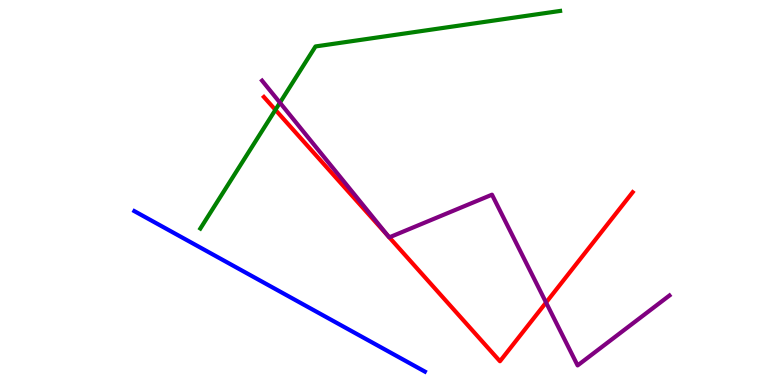[{'lines': ['blue', 'red'], 'intersections': []}, {'lines': ['green', 'red'], 'intersections': [{'x': 3.55, 'y': 7.15}]}, {'lines': ['purple', 'red'], 'intersections': [{'x': 5.01, 'y': 3.86}, {'x': 5.02, 'y': 3.83}, {'x': 7.05, 'y': 2.14}]}, {'lines': ['blue', 'green'], 'intersections': []}, {'lines': ['blue', 'purple'], 'intersections': []}, {'lines': ['green', 'purple'], 'intersections': [{'x': 3.61, 'y': 7.33}]}]